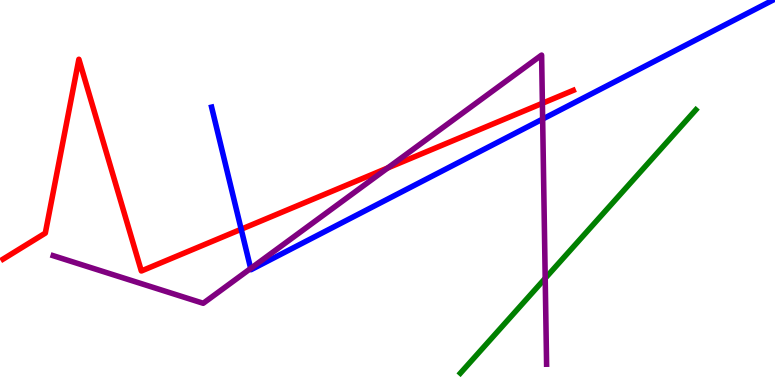[{'lines': ['blue', 'red'], 'intersections': [{'x': 3.11, 'y': 4.05}]}, {'lines': ['green', 'red'], 'intersections': []}, {'lines': ['purple', 'red'], 'intersections': [{'x': 5.0, 'y': 5.64}, {'x': 7.0, 'y': 7.32}]}, {'lines': ['blue', 'green'], 'intersections': []}, {'lines': ['blue', 'purple'], 'intersections': [{'x': 3.23, 'y': 3.03}, {'x': 7.0, 'y': 6.91}]}, {'lines': ['green', 'purple'], 'intersections': [{'x': 7.03, 'y': 2.77}]}]